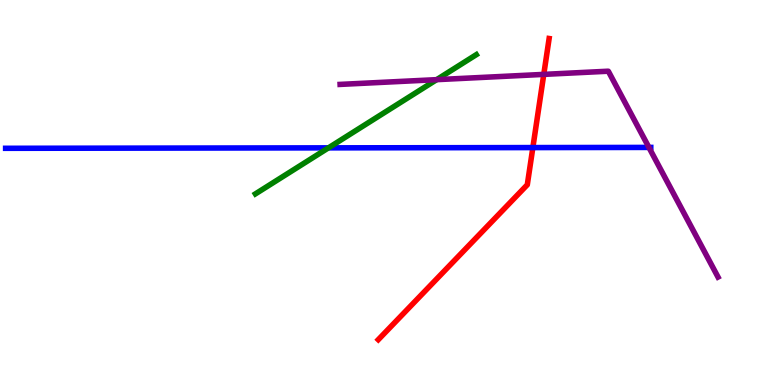[{'lines': ['blue', 'red'], 'intersections': [{'x': 6.88, 'y': 6.17}]}, {'lines': ['green', 'red'], 'intersections': []}, {'lines': ['purple', 'red'], 'intersections': [{'x': 7.02, 'y': 8.07}]}, {'lines': ['blue', 'green'], 'intersections': [{'x': 4.24, 'y': 6.16}]}, {'lines': ['blue', 'purple'], 'intersections': [{'x': 8.37, 'y': 6.17}]}, {'lines': ['green', 'purple'], 'intersections': [{'x': 5.63, 'y': 7.93}]}]